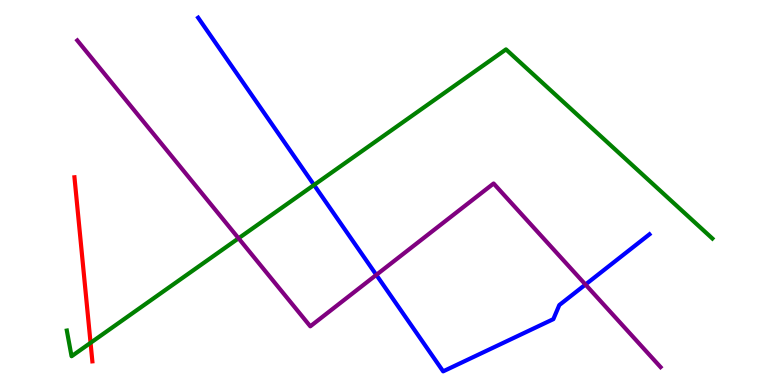[{'lines': ['blue', 'red'], 'intersections': []}, {'lines': ['green', 'red'], 'intersections': [{'x': 1.17, 'y': 1.1}]}, {'lines': ['purple', 'red'], 'intersections': []}, {'lines': ['blue', 'green'], 'intersections': [{'x': 4.05, 'y': 5.2}]}, {'lines': ['blue', 'purple'], 'intersections': [{'x': 4.86, 'y': 2.86}, {'x': 7.55, 'y': 2.61}]}, {'lines': ['green', 'purple'], 'intersections': [{'x': 3.08, 'y': 3.81}]}]